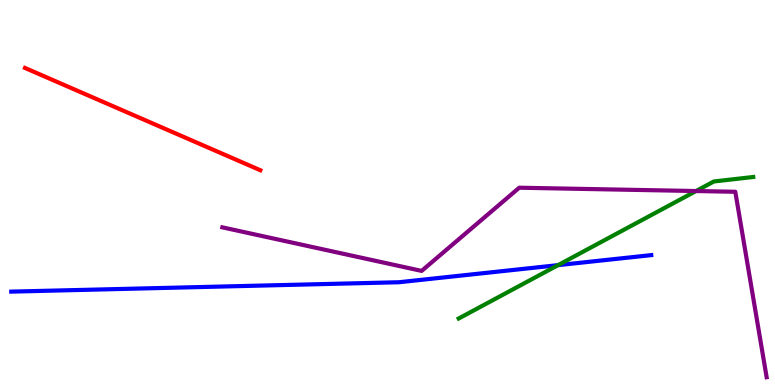[{'lines': ['blue', 'red'], 'intersections': []}, {'lines': ['green', 'red'], 'intersections': []}, {'lines': ['purple', 'red'], 'intersections': []}, {'lines': ['blue', 'green'], 'intersections': [{'x': 7.2, 'y': 3.11}]}, {'lines': ['blue', 'purple'], 'intersections': []}, {'lines': ['green', 'purple'], 'intersections': [{'x': 8.98, 'y': 5.04}]}]